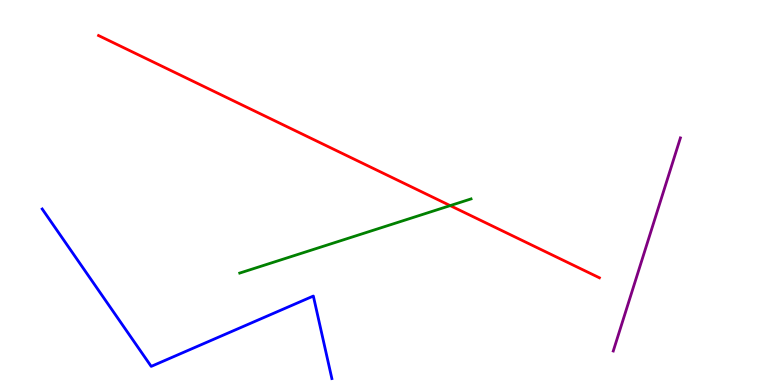[{'lines': ['blue', 'red'], 'intersections': []}, {'lines': ['green', 'red'], 'intersections': [{'x': 5.81, 'y': 4.66}]}, {'lines': ['purple', 'red'], 'intersections': []}, {'lines': ['blue', 'green'], 'intersections': []}, {'lines': ['blue', 'purple'], 'intersections': []}, {'lines': ['green', 'purple'], 'intersections': []}]